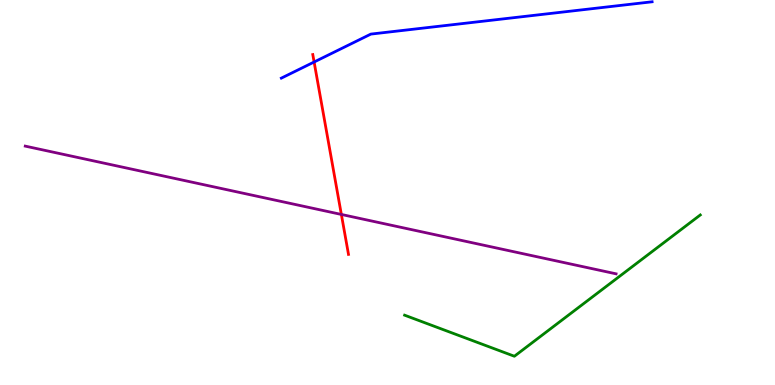[{'lines': ['blue', 'red'], 'intersections': [{'x': 4.05, 'y': 8.39}]}, {'lines': ['green', 'red'], 'intersections': []}, {'lines': ['purple', 'red'], 'intersections': [{'x': 4.4, 'y': 4.43}]}, {'lines': ['blue', 'green'], 'intersections': []}, {'lines': ['blue', 'purple'], 'intersections': []}, {'lines': ['green', 'purple'], 'intersections': []}]